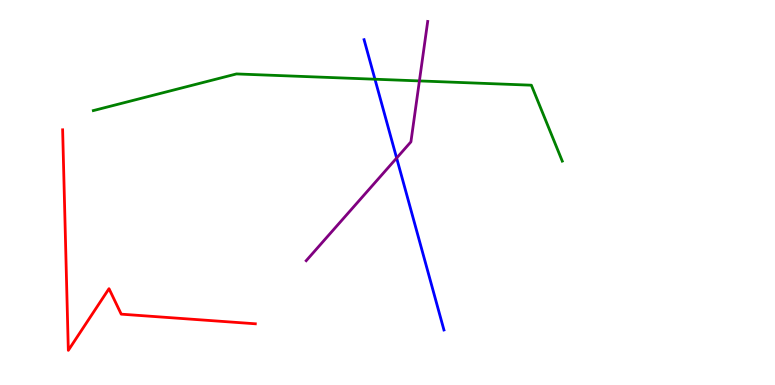[{'lines': ['blue', 'red'], 'intersections': []}, {'lines': ['green', 'red'], 'intersections': []}, {'lines': ['purple', 'red'], 'intersections': []}, {'lines': ['blue', 'green'], 'intersections': [{'x': 4.84, 'y': 7.94}]}, {'lines': ['blue', 'purple'], 'intersections': [{'x': 5.12, 'y': 5.89}]}, {'lines': ['green', 'purple'], 'intersections': [{'x': 5.41, 'y': 7.9}]}]